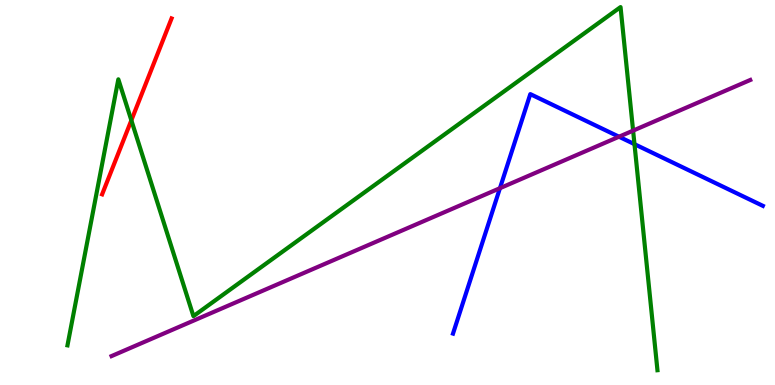[{'lines': ['blue', 'red'], 'intersections': []}, {'lines': ['green', 'red'], 'intersections': [{'x': 1.69, 'y': 6.87}]}, {'lines': ['purple', 'red'], 'intersections': []}, {'lines': ['blue', 'green'], 'intersections': [{'x': 8.19, 'y': 6.26}]}, {'lines': ['blue', 'purple'], 'intersections': [{'x': 6.45, 'y': 5.11}, {'x': 7.99, 'y': 6.45}]}, {'lines': ['green', 'purple'], 'intersections': [{'x': 8.17, 'y': 6.61}]}]